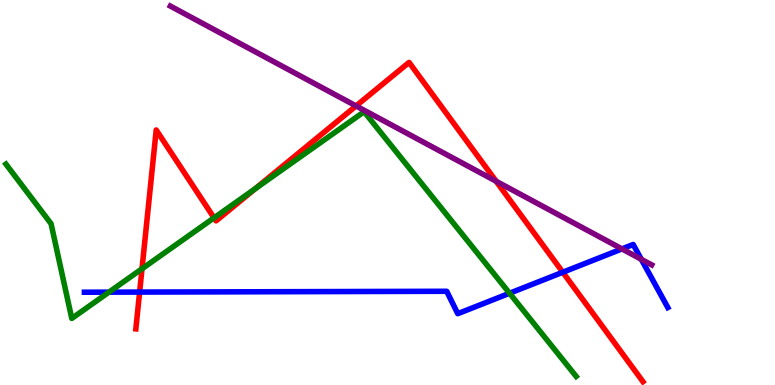[{'lines': ['blue', 'red'], 'intersections': [{'x': 1.8, 'y': 2.41}, {'x': 7.26, 'y': 2.93}]}, {'lines': ['green', 'red'], 'intersections': [{'x': 1.83, 'y': 3.02}, {'x': 2.76, 'y': 4.34}, {'x': 3.29, 'y': 5.1}]}, {'lines': ['purple', 'red'], 'intersections': [{'x': 4.59, 'y': 7.25}, {'x': 6.4, 'y': 5.29}]}, {'lines': ['blue', 'green'], 'intersections': [{'x': 1.41, 'y': 2.41}, {'x': 6.57, 'y': 2.38}]}, {'lines': ['blue', 'purple'], 'intersections': [{'x': 8.03, 'y': 3.53}, {'x': 8.28, 'y': 3.26}]}, {'lines': ['green', 'purple'], 'intersections': []}]